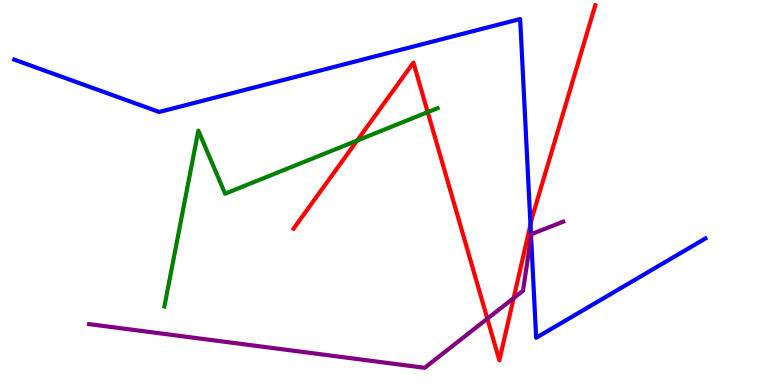[{'lines': ['blue', 'red'], 'intersections': [{'x': 6.84, 'y': 4.16}]}, {'lines': ['green', 'red'], 'intersections': [{'x': 4.61, 'y': 6.35}, {'x': 5.52, 'y': 7.09}]}, {'lines': ['purple', 'red'], 'intersections': [{'x': 6.29, 'y': 1.72}, {'x': 6.63, 'y': 2.26}]}, {'lines': ['blue', 'green'], 'intersections': []}, {'lines': ['blue', 'purple'], 'intersections': [{'x': 6.85, 'y': 3.86}]}, {'lines': ['green', 'purple'], 'intersections': []}]